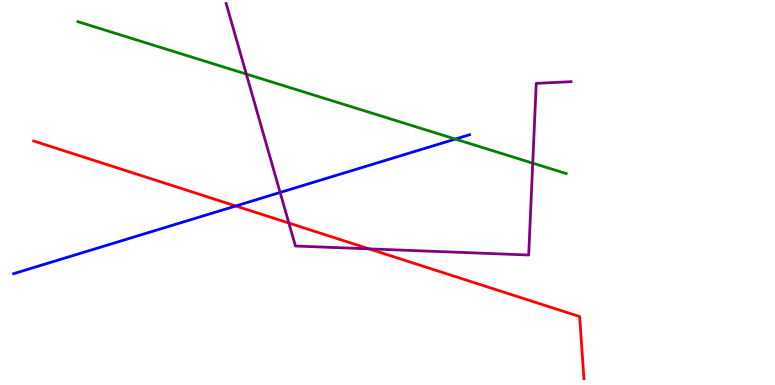[{'lines': ['blue', 'red'], 'intersections': [{'x': 3.04, 'y': 4.65}]}, {'lines': ['green', 'red'], 'intersections': []}, {'lines': ['purple', 'red'], 'intersections': [{'x': 3.73, 'y': 4.21}, {'x': 4.76, 'y': 3.54}]}, {'lines': ['blue', 'green'], 'intersections': [{'x': 5.88, 'y': 6.39}]}, {'lines': ['blue', 'purple'], 'intersections': [{'x': 3.61, 'y': 5.0}]}, {'lines': ['green', 'purple'], 'intersections': [{'x': 3.18, 'y': 8.08}, {'x': 6.87, 'y': 5.76}]}]